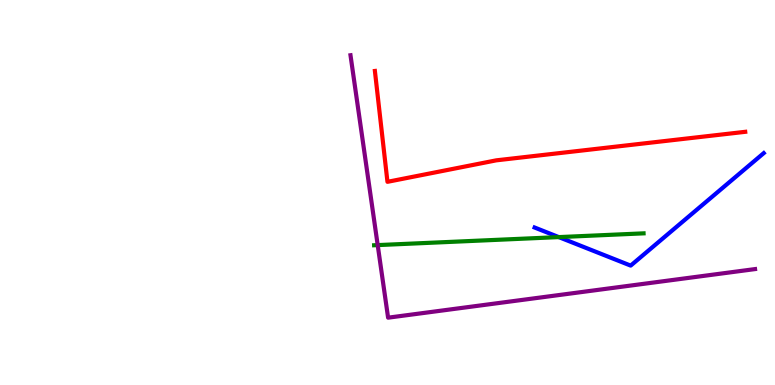[{'lines': ['blue', 'red'], 'intersections': []}, {'lines': ['green', 'red'], 'intersections': []}, {'lines': ['purple', 'red'], 'intersections': []}, {'lines': ['blue', 'green'], 'intersections': [{'x': 7.21, 'y': 3.84}]}, {'lines': ['blue', 'purple'], 'intersections': []}, {'lines': ['green', 'purple'], 'intersections': [{'x': 4.87, 'y': 3.63}]}]